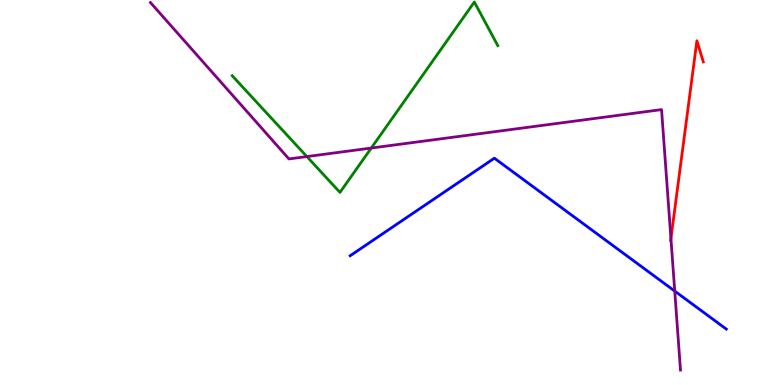[{'lines': ['blue', 'red'], 'intersections': []}, {'lines': ['green', 'red'], 'intersections': []}, {'lines': ['purple', 'red'], 'intersections': [{'x': 8.66, 'y': 3.8}]}, {'lines': ['blue', 'green'], 'intersections': []}, {'lines': ['blue', 'purple'], 'intersections': [{'x': 8.71, 'y': 2.44}]}, {'lines': ['green', 'purple'], 'intersections': [{'x': 3.96, 'y': 5.93}, {'x': 4.79, 'y': 6.15}]}]